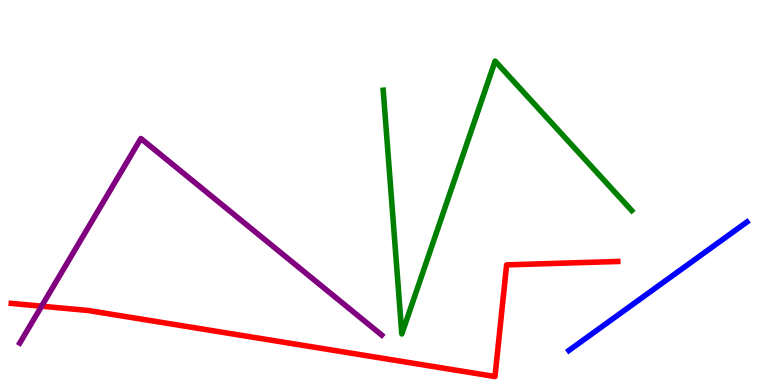[{'lines': ['blue', 'red'], 'intersections': []}, {'lines': ['green', 'red'], 'intersections': []}, {'lines': ['purple', 'red'], 'intersections': [{'x': 0.537, 'y': 2.05}]}, {'lines': ['blue', 'green'], 'intersections': []}, {'lines': ['blue', 'purple'], 'intersections': []}, {'lines': ['green', 'purple'], 'intersections': []}]